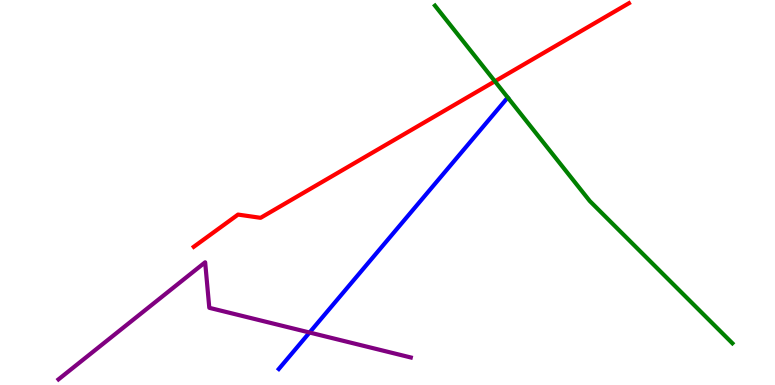[{'lines': ['blue', 'red'], 'intersections': []}, {'lines': ['green', 'red'], 'intersections': [{'x': 6.39, 'y': 7.89}]}, {'lines': ['purple', 'red'], 'intersections': []}, {'lines': ['blue', 'green'], 'intersections': []}, {'lines': ['blue', 'purple'], 'intersections': [{'x': 3.99, 'y': 1.36}]}, {'lines': ['green', 'purple'], 'intersections': []}]